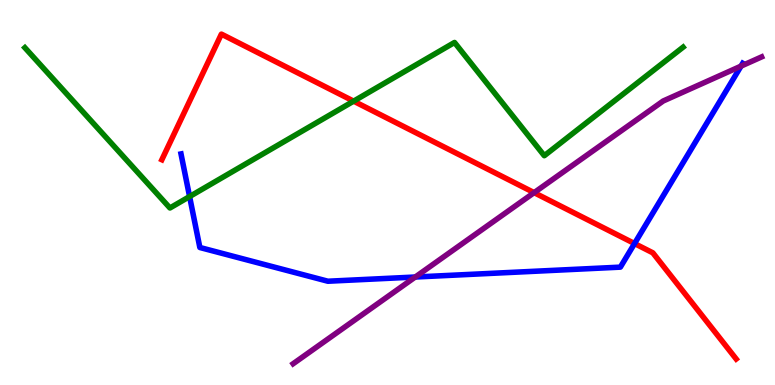[{'lines': ['blue', 'red'], 'intersections': [{'x': 8.19, 'y': 3.67}]}, {'lines': ['green', 'red'], 'intersections': [{'x': 4.56, 'y': 7.37}]}, {'lines': ['purple', 'red'], 'intersections': [{'x': 6.89, 'y': 5.0}]}, {'lines': ['blue', 'green'], 'intersections': [{'x': 2.45, 'y': 4.89}]}, {'lines': ['blue', 'purple'], 'intersections': [{'x': 5.36, 'y': 2.8}, {'x': 9.56, 'y': 8.28}]}, {'lines': ['green', 'purple'], 'intersections': []}]